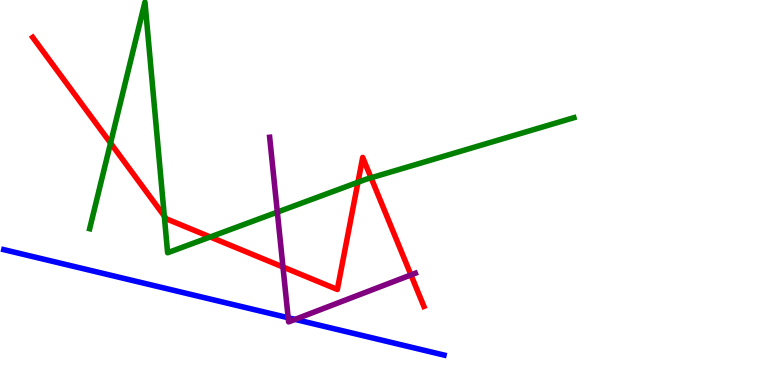[{'lines': ['blue', 'red'], 'intersections': []}, {'lines': ['green', 'red'], 'intersections': [{'x': 1.43, 'y': 6.28}, {'x': 2.12, 'y': 4.39}, {'x': 2.71, 'y': 3.85}, {'x': 4.62, 'y': 5.27}, {'x': 4.79, 'y': 5.38}]}, {'lines': ['purple', 'red'], 'intersections': [{'x': 3.65, 'y': 3.06}, {'x': 5.3, 'y': 2.86}]}, {'lines': ['blue', 'green'], 'intersections': []}, {'lines': ['blue', 'purple'], 'intersections': [{'x': 3.72, 'y': 1.75}, {'x': 3.81, 'y': 1.7}]}, {'lines': ['green', 'purple'], 'intersections': [{'x': 3.58, 'y': 4.49}]}]